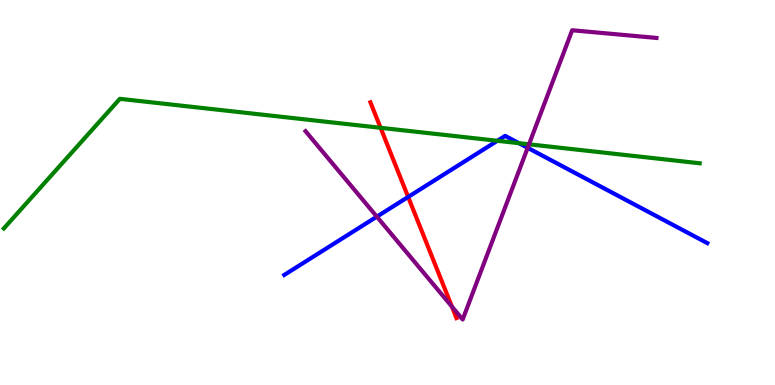[{'lines': ['blue', 'red'], 'intersections': [{'x': 5.27, 'y': 4.88}]}, {'lines': ['green', 'red'], 'intersections': [{'x': 4.91, 'y': 6.68}]}, {'lines': ['purple', 'red'], 'intersections': [{'x': 5.83, 'y': 2.04}]}, {'lines': ['blue', 'green'], 'intersections': [{'x': 6.42, 'y': 6.34}, {'x': 6.7, 'y': 6.28}]}, {'lines': ['blue', 'purple'], 'intersections': [{'x': 4.86, 'y': 4.37}, {'x': 6.81, 'y': 6.16}]}, {'lines': ['green', 'purple'], 'intersections': [{'x': 6.83, 'y': 6.25}]}]